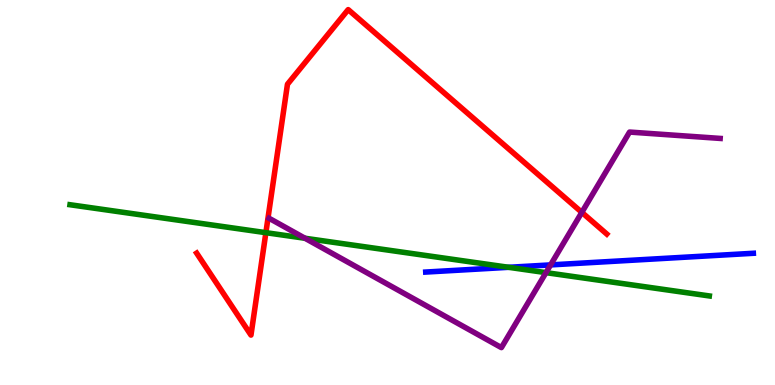[{'lines': ['blue', 'red'], 'intersections': []}, {'lines': ['green', 'red'], 'intersections': [{'x': 3.43, 'y': 3.96}]}, {'lines': ['purple', 'red'], 'intersections': [{'x': 7.51, 'y': 4.48}]}, {'lines': ['blue', 'green'], 'intersections': [{'x': 6.56, 'y': 3.06}]}, {'lines': ['blue', 'purple'], 'intersections': [{'x': 7.1, 'y': 3.12}]}, {'lines': ['green', 'purple'], 'intersections': [{'x': 3.94, 'y': 3.81}, {'x': 7.04, 'y': 2.92}]}]